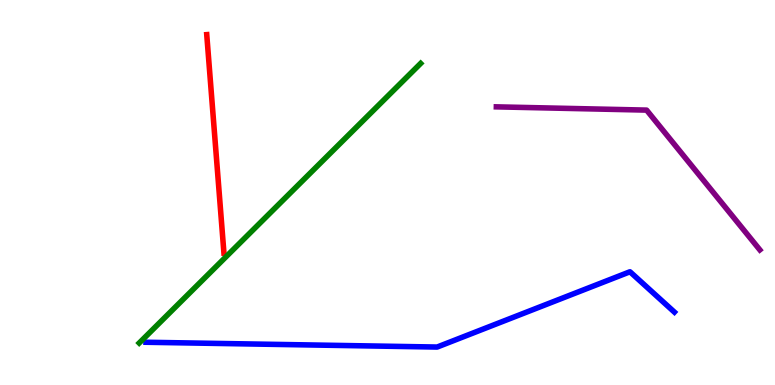[{'lines': ['blue', 'red'], 'intersections': []}, {'lines': ['green', 'red'], 'intersections': []}, {'lines': ['purple', 'red'], 'intersections': []}, {'lines': ['blue', 'green'], 'intersections': []}, {'lines': ['blue', 'purple'], 'intersections': []}, {'lines': ['green', 'purple'], 'intersections': []}]